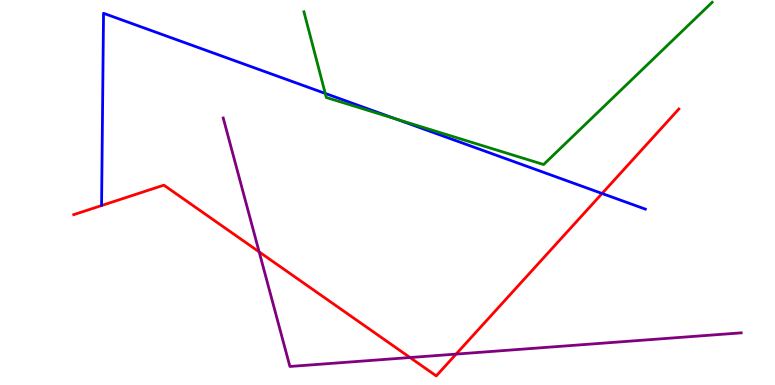[{'lines': ['blue', 'red'], 'intersections': [{'x': 7.77, 'y': 4.97}]}, {'lines': ['green', 'red'], 'intersections': []}, {'lines': ['purple', 'red'], 'intersections': [{'x': 3.34, 'y': 3.46}, {'x': 5.29, 'y': 0.714}, {'x': 5.89, 'y': 0.803}]}, {'lines': ['blue', 'green'], 'intersections': [{'x': 4.2, 'y': 7.57}, {'x': 5.11, 'y': 6.91}]}, {'lines': ['blue', 'purple'], 'intersections': []}, {'lines': ['green', 'purple'], 'intersections': []}]